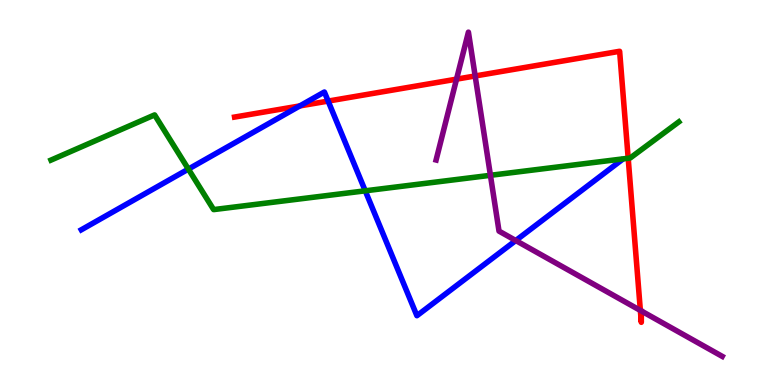[{'lines': ['blue', 'red'], 'intersections': [{'x': 3.87, 'y': 7.25}, {'x': 4.23, 'y': 7.37}]}, {'lines': ['green', 'red'], 'intersections': [{'x': 8.11, 'y': 5.89}]}, {'lines': ['purple', 'red'], 'intersections': [{'x': 5.89, 'y': 7.94}, {'x': 6.13, 'y': 8.03}, {'x': 8.26, 'y': 1.94}]}, {'lines': ['blue', 'green'], 'intersections': [{'x': 2.43, 'y': 5.61}, {'x': 4.71, 'y': 5.04}]}, {'lines': ['blue', 'purple'], 'intersections': [{'x': 6.66, 'y': 3.75}]}, {'lines': ['green', 'purple'], 'intersections': [{'x': 6.33, 'y': 5.45}]}]